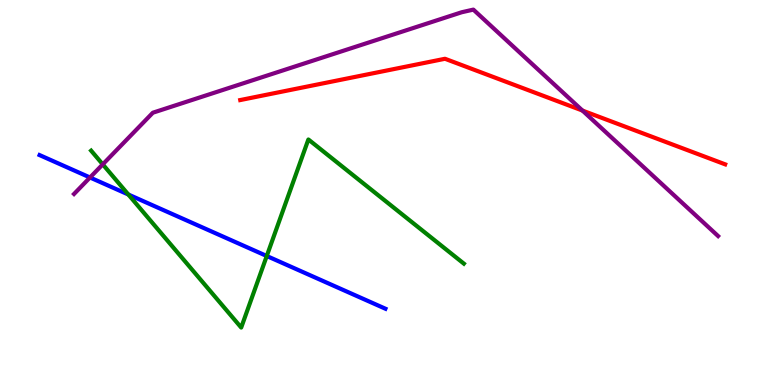[{'lines': ['blue', 'red'], 'intersections': []}, {'lines': ['green', 'red'], 'intersections': []}, {'lines': ['purple', 'red'], 'intersections': [{'x': 7.52, 'y': 7.13}]}, {'lines': ['blue', 'green'], 'intersections': [{'x': 1.66, 'y': 4.95}, {'x': 3.44, 'y': 3.35}]}, {'lines': ['blue', 'purple'], 'intersections': [{'x': 1.16, 'y': 5.39}]}, {'lines': ['green', 'purple'], 'intersections': [{'x': 1.33, 'y': 5.73}]}]